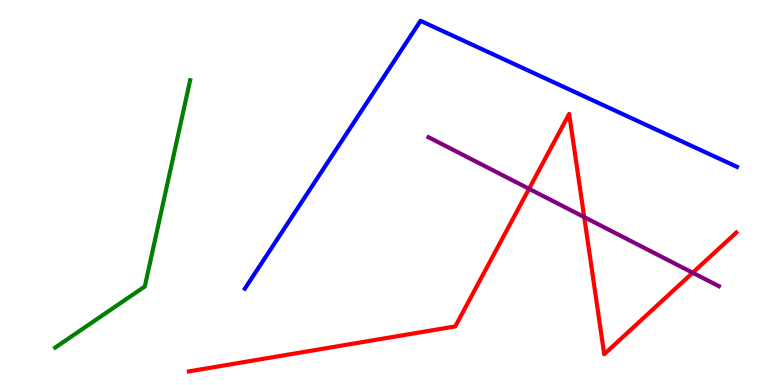[{'lines': ['blue', 'red'], 'intersections': []}, {'lines': ['green', 'red'], 'intersections': []}, {'lines': ['purple', 'red'], 'intersections': [{'x': 6.83, 'y': 5.1}, {'x': 7.54, 'y': 4.36}, {'x': 8.94, 'y': 2.92}]}, {'lines': ['blue', 'green'], 'intersections': []}, {'lines': ['blue', 'purple'], 'intersections': []}, {'lines': ['green', 'purple'], 'intersections': []}]